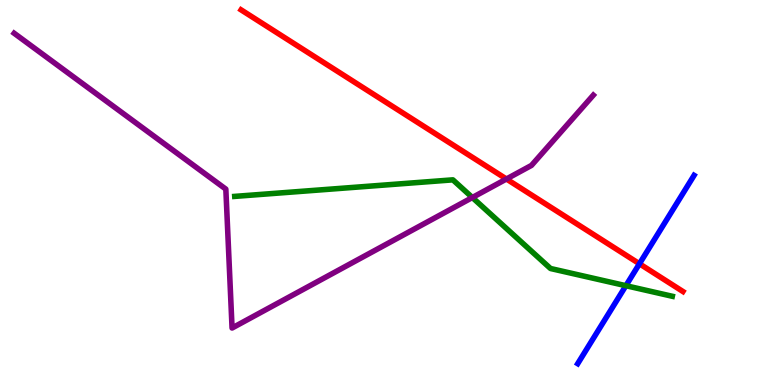[{'lines': ['blue', 'red'], 'intersections': [{'x': 8.25, 'y': 3.15}]}, {'lines': ['green', 'red'], 'intersections': []}, {'lines': ['purple', 'red'], 'intersections': [{'x': 6.53, 'y': 5.35}]}, {'lines': ['blue', 'green'], 'intersections': [{'x': 8.08, 'y': 2.58}]}, {'lines': ['blue', 'purple'], 'intersections': []}, {'lines': ['green', 'purple'], 'intersections': [{'x': 6.09, 'y': 4.87}]}]